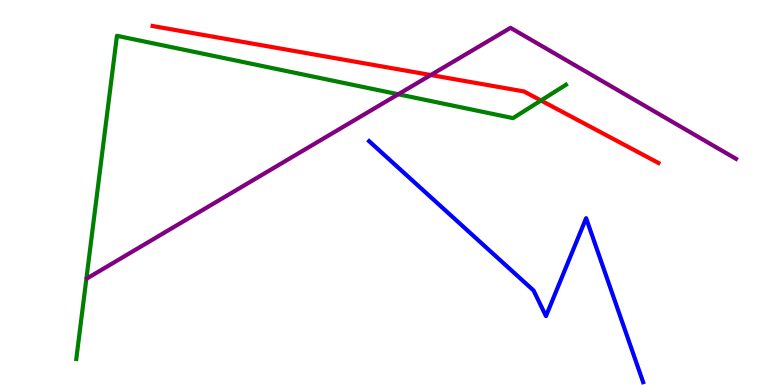[{'lines': ['blue', 'red'], 'intersections': []}, {'lines': ['green', 'red'], 'intersections': [{'x': 6.98, 'y': 7.39}]}, {'lines': ['purple', 'red'], 'intersections': [{'x': 5.56, 'y': 8.05}]}, {'lines': ['blue', 'green'], 'intersections': []}, {'lines': ['blue', 'purple'], 'intersections': []}, {'lines': ['green', 'purple'], 'intersections': [{'x': 5.14, 'y': 7.55}]}]